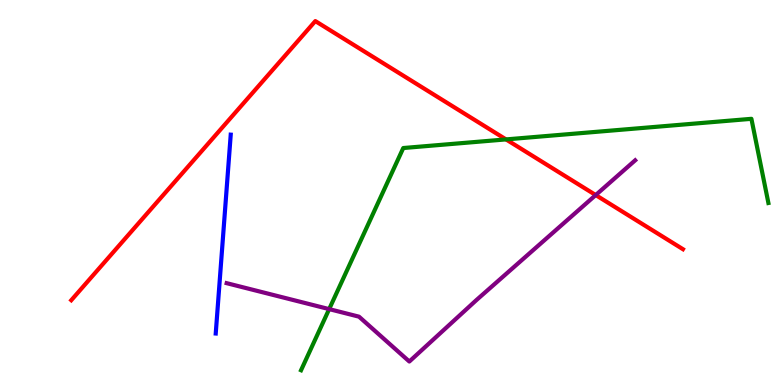[{'lines': ['blue', 'red'], 'intersections': []}, {'lines': ['green', 'red'], 'intersections': [{'x': 6.53, 'y': 6.38}]}, {'lines': ['purple', 'red'], 'intersections': [{'x': 7.69, 'y': 4.93}]}, {'lines': ['blue', 'green'], 'intersections': []}, {'lines': ['blue', 'purple'], 'intersections': []}, {'lines': ['green', 'purple'], 'intersections': [{'x': 4.25, 'y': 1.97}]}]